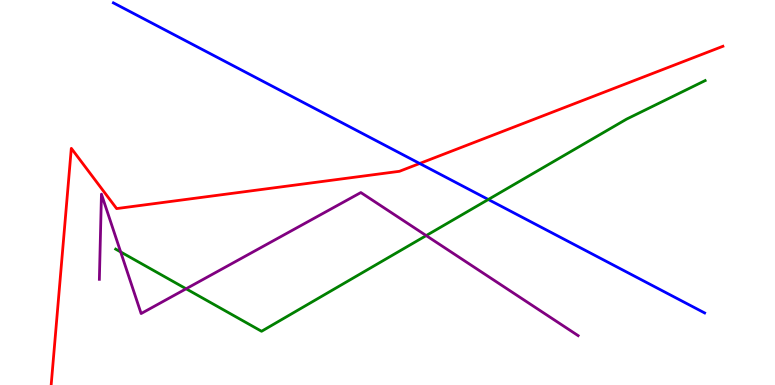[{'lines': ['blue', 'red'], 'intersections': [{'x': 5.42, 'y': 5.75}]}, {'lines': ['green', 'red'], 'intersections': []}, {'lines': ['purple', 'red'], 'intersections': []}, {'lines': ['blue', 'green'], 'intersections': [{'x': 6.3, 'y': 4.82}]}, {'lines': ['blue', 'purple'], 'intersections': []}, {'lines': ['green', 'purple'], 'intersections': [{'x': 1.56, 'y': 3.46}, {'x': 2.4, 'y': 2.5}, {'x': 5.5, 'y': 3.88}]}]